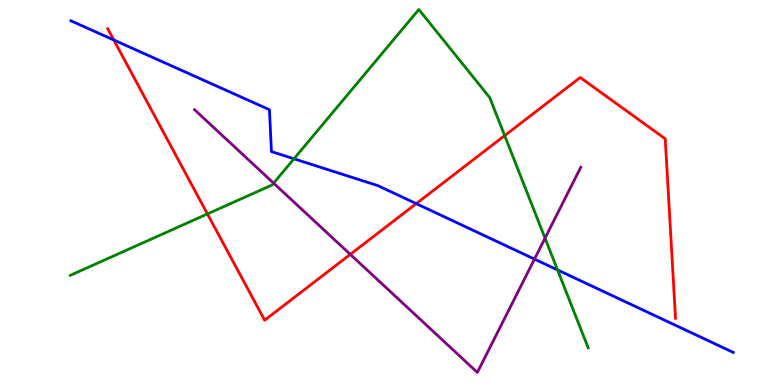[{'lines': ['blue', 'red'], 'intersections': [{'x': 1.47, 'y': 8.96}, {'x': 5.37, 'y': 4.71}]}, {'lines': ['green', 'red'], 'intersections': [{'x': 2.68, 'y': 4.44}, {'x': 6.51, 'y': 6.48}]}, {'lines': ['purple', 'red'], 'intersections': [{'x': 4.52, 'y': 3.39}]}, {'lines': ['blue', 'green'], 'intersections': [{'x': 3.79, 'y': 5.88}, {'x': 7.19, 'y': 2.99}]}, {'lines': ['blue', 'purple'], 'intersections': [{'x': 6.9, 'y': 3.27}]}, {'lines': ['green', 'purple'], 'intersections': [{'x': 3.53, 'y': 5.24}, {'x': 7.03, 'y': 3.81}]}]